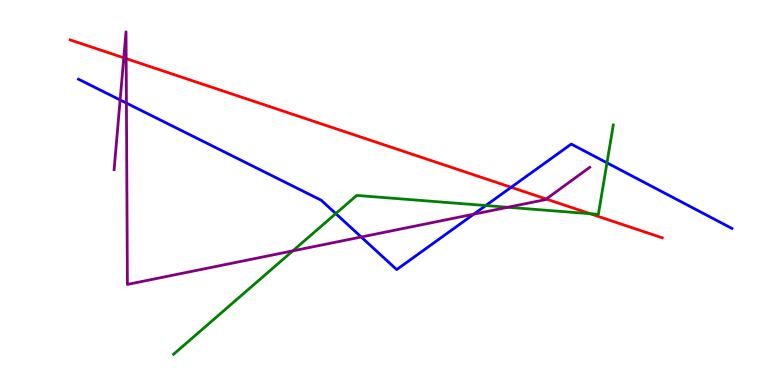[{'lines': ['blue', 'red'], 'intersections': [{'x': 6.6, 'y': 5.14}]}, {'lines': ['green', 'red'], 'intersections': [{'x': 7.62, 'y': 4.45}]}, {'lines': ['purple', 'red'], 'intersections': [{'x': 1.6, 'y': 8.5}, {'x': 1.63, 'y': 8.48}, {'x': 7.05, 'y': 4.83}]}, {'lines': ['blue', 'green'], 'intersections': [{'x': 4.33, 'y': 4.45}, {'x': 6.27, 'y': 4.66}, {'x': 7.83, 'y': 5.77}]}, {'lines': ['blue', 'purple'], 'intersections': [{'x': 1.55, 'y': 7.4}, {'x': 1.63, 'y': 7.32}, {'x': 4.66, 'y': 3.84}, {'x': 6.11, 'y': 4.44}]}, {'lines': ['green', 'purple'], 'intersections': [{'x': 3.78, 'y': 3.48}, {'x': 6.55, 'y': 4.62}]}]